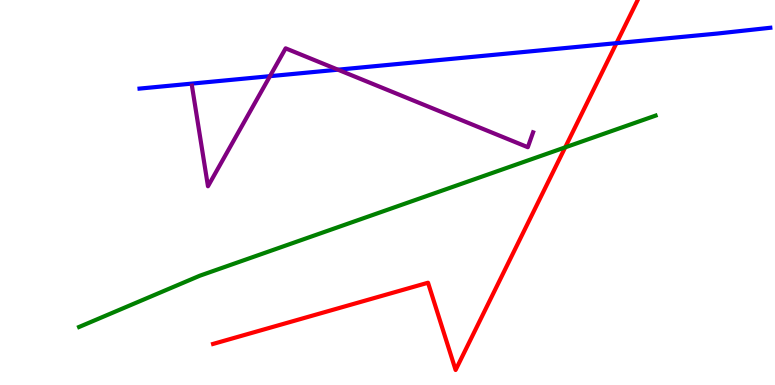[{'lines': ['blue', 'red'], 'intersections': [{'x': 7.95, 'y': 8.88}]}, {'lines': ['green', 'red'], 'intersections': [{'x': 7.29, 'y': 6.17}]}, {'lines': ['purple', 'red'], 'intersections': []}, {'lines': ['blue', 'green'], 'intersections': []}, {'lines': ['blue', 'purple'], 'intersections': [{'x': 3.48, 'y': 8.02}, {'x': 4.36, 'y': 8.19}]}, {'lines': ['green', 'purple'], 'intersections': []}]